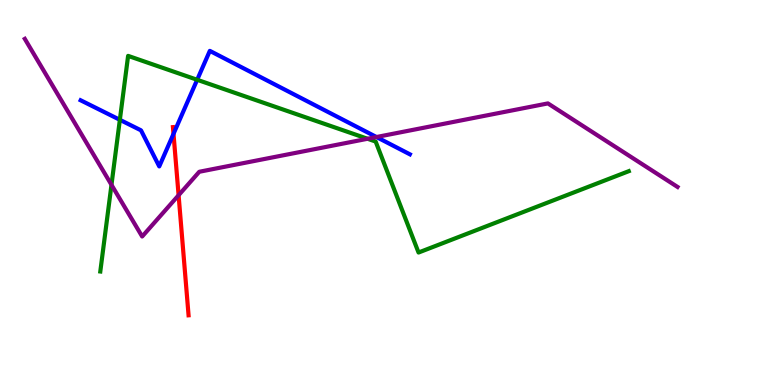[{'lines': ['blue', 'red'], 'intersections': [{'x': 2.24, 'y': 6.52}]}, {'lines': ['green', 'red'], 'intersections': []}, {'lines': ['purple', 'red'], 'intersections': [{'x': 2.3, 'y': 4.93}]}, {'lines': ['blue', 'green'], 'intersections': [{'x': 1.55, 'y': 6.89}, {'x': 2.54, 'y': 7.93}]}, {'lines': ['blue', 'purple'], 'intersections': [{'x': 4.86, 'y': 6.44}]}, {'lines': ['green', 'purple'], 'intersections': [{'x': 1.44, 'y': 5.2}, {'x': 4.74, 'y': 6.4}]}]